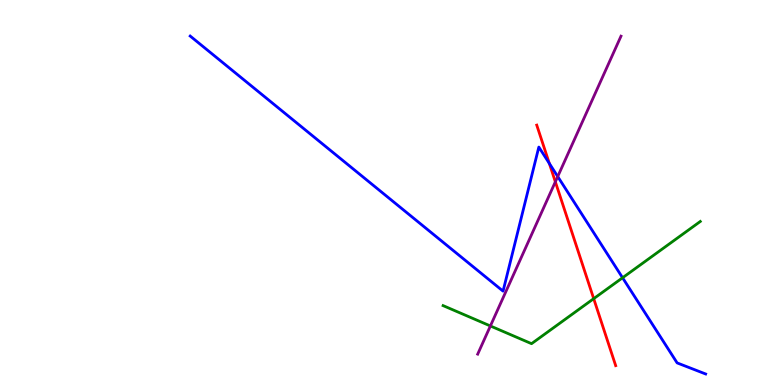[{'lines': ['blue', 'red'], 'intersections': [{'x': 7.09, 'y': 5.76}]}, {'lines': ['green', 'red'], 'intersections': [{'x': 7.66, 'y': 2.24}]}, {'lines': ['purple', 'red'], 'intersections': [{'x': 7.17, 'y': 5.28}]}, {'lines': ['blue', 'green'], 'intersections': [{'x': 8.03, 'y': 2.79}]}, {'lines': ['blue', 'purple'], 'intersections': [{'x': 7.2, 'y': 5.41}]}, {'lines': ['green', 'purple'], 'intersections': [{'x': 6.33, 'y': 1.53}]}]